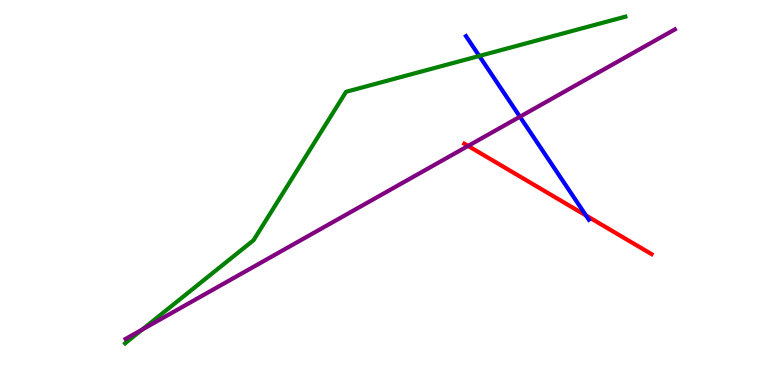[{'lines': ['blue', 'red'], 'intersections': [{'x': 7.56, 'y': 4.4}]}, {'lines': ['green', 'red'], 'intersections': []}, {'lines': ['purple', 'red'], 'intersections': [{'x': 6.04, 'y': 6.21}]}, {'lines': ['blue', 'green'], 'intersections': [{'x': 6.18, 'y': 8.55}]}, {'lines': ['blue', 'purple'], 'intersections': [{'x': 6.71, 'y': 6.97}]}, {'lines': ['green', 'purple'], 'intersections': [{'x': 1.84, 'y': 1.44}]}]